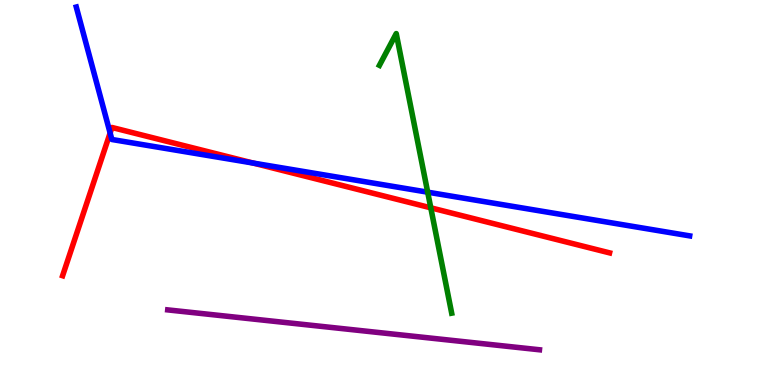[{'lines': ['blue', 'red'], 'intersections': [{'x': 1.42, 'y': 6.55}, {'x': 3.27, 'y': 5.76}]}, {'lines': ['green', 'red'], 'intersections': [{'x': 5.56, 'y': 4.6}]}, {'lines': ['purple', 'red'], 'intersections': []}, {'lines': ['blue', 'green'], 'intersections': [{'x': 5.52, 'y': 5.01}]}, {'lines': ['blue', 'purple'], 'intersections': []}, {'lines': ['green', 'purple'], 'intersections': []}]